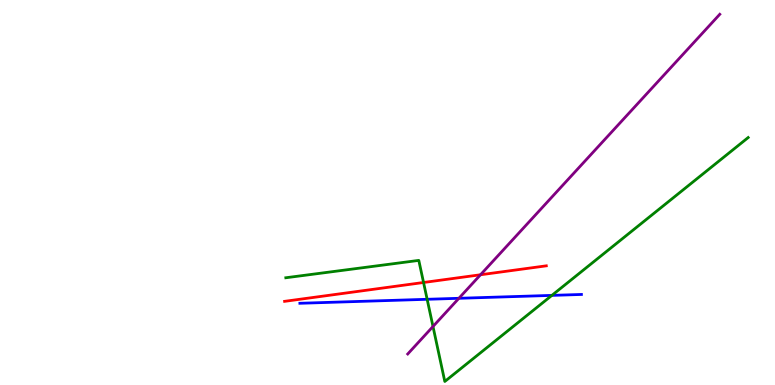[{'lines': ['blue', 'red'], 'intersections': []}, {'lines': ['green', 'red'], 'intersections': [{'x': 5.47, 'y': 2.66}]}, {'lines': ['purple', 'red'], 'intersections': [{'x': 6.2, 'y': 2.86}]}, {'lines': ['blue', 'green'], 'intersections': [{'x': 5.51, 'y': 2.23}, {'x': 7.12, 'y': 2.33}]}, {'lines': ['blue', 'purple'], 'intersections': [{'x': 5.92, 'y': 2.25}]}, {'lines': ['green', 'purple'], 'intersections': [{'x': 5.59, 'y': 1.52}]}]